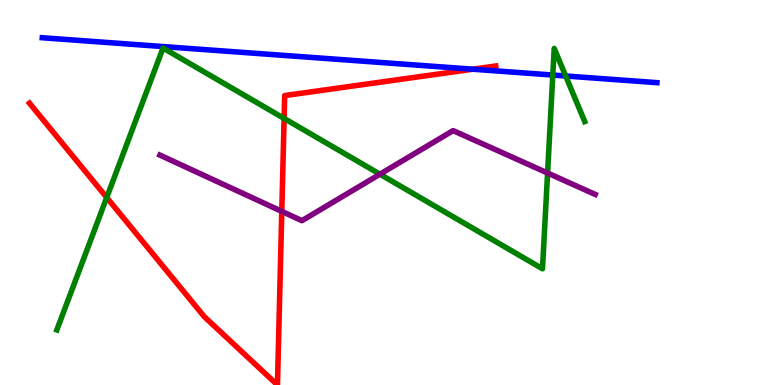[{'lines': ['blue', 'red'], 'intersections': [{'x': 6.1, 'y': 8.2}]}, {'lines': ['green', 'red'], 'intersections': [{'x': 1.38, 'y': 4.87}, {'x': 3.67, 'y': 6.92}]}, {'lines': ['purple', 'red'], 'intersections': [{'x': 3.64, 'y': 4.51}]}, {'lines': ['blue', 'green'], 'intersections': [{'x': 7.13, 'y': 8.05}, {'x': 7.3, 'y': 8.03}]}, {'lines': ['blue', 'purple'], 'intersections': []}, {'lines': ['green', 'purple'], 'intersections': [{'x': 4.9, 'y': 5.48}, {'x': 7.07, 'y': 5.51}]}]